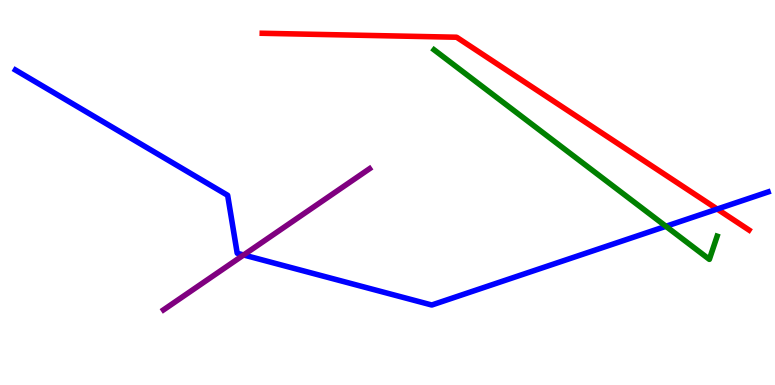[{'lines': ['blue', 'red'], 'intersections': [{'x': 9.25, 'y': 4.57}]}, {'lines': ['green', 'red'], 'intersections': []}, {'lines': ['purple', 'red'], 'intersections': []}, {'lines': ['blue', 'green'], 'intersections': [{'x': 8.59, 'y': 4.12}]}, {'lines': ['blue', 'purple'], 'intersections': [{'x': 3.14, 'y': 3.38}]}, {'lines': ['green', 'purple'], 'intersections': []}]